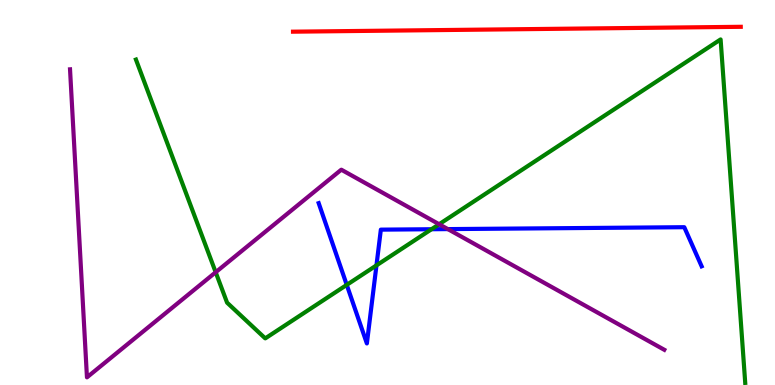[{'lines': ['blue', 'red'], 'intersections': []}, {'lines': ['green', 'red'], 'intersections': []}, {'lines': ['purple', 'red'], 'intersections': []}, {'lines': ['blue', 'green'], 'intersections': [{'x': 4.47, 'y': 2.6}, {'x': 4.86, 'y': 3.11}, {'x': 5.57, 'y': 4.05}]}, {'lines': ['blue', 'purple'], 'intersections': [{'x': 5.78, 'y': 4.05}]}, {'lines': ['green', 'purple'], 'intersections': [{'x': 2.78, 'y': 2.93}, {'x': 5.67, 'y': 4.18}]}]